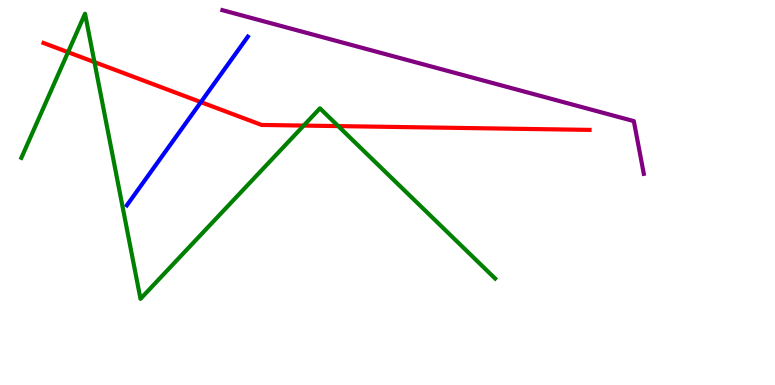[{'lines': ['blue', 'red'], 'intersections': [{'x': 2.59, 'y': 7.35}]}, {'lines': ['green', 'red'], 'intersections': [{'x': 0.878, 'y': 8.64}, {'x': 1.22, 'y': 8.39}, {'x': 3.92, 'y': 6.74}, {'x': 4.36, 'y': 6.72}]}, {'lines': ['purple', 'red'], 'intersections': []}, {'lines': ['blue', 'green'], 'intersections': []}, {'lines': ['blue', 'purple'], 'intersections': []}, {'lines': ['green', 'purple'], 'intersections': []}]